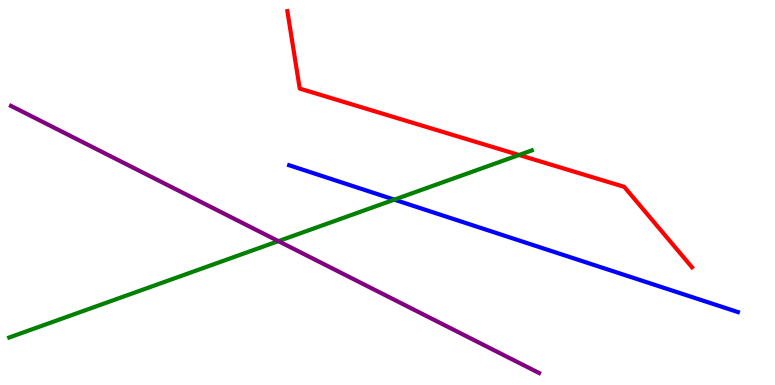[{'lines': ['blue', 'red'], 'intersections': []}, {'lines': ['green', 'red'], 'intersections': [{'x': 6.7, 'y': 5.97}]}, {'lines': ['purple', 'red'], 'intersections': []}, {'lines': ['blue', 'green'], 'intersections': [{'x': 5.09, 'y': 4.81}]}, {'lines': ['blue', 'purple'], 'intersections': []}, {'lines': ['green', 'purple'], 'intersections': [{'x': 3.59, 'y': 3.74}]}]